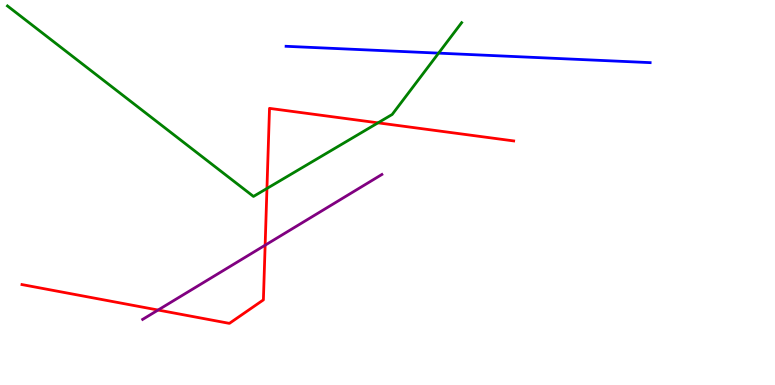[{'lines': ['blue', 'red'], 'intersections': []}, {'lines': ['green', 'red'], 'intersections': [{'x': 3.44, 'y': 5.1}, {'x': 4.88, 'y': 6.81}]}, {'lines': ['purple', 'red'], 'intersections': [{'x': 2.04, 'y': 1.95}, {'x': 3.42, 'y': 3.63}]}, {'lines': ['blue', 'green'], 'intersections': [{'x': 5.66, 'y': 8.62}]}, {'lines': ['blue', 'purple'], 'intersections': []}, {'lines': ['green', 'purple'], 'intersections': []}]